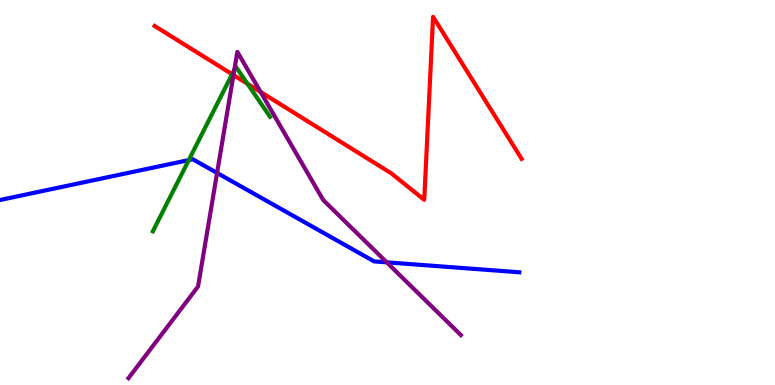[{'lines': ['blue', 'red'], 'intersections': []}, {'lines': ['green', 'red'], 'intersections': [{'x': 3.0, 'y': 8.07}, {'x': 3.19, 'y': 7.82}]}, {'lines': ['purple', 'red'], 'intersections': [{'x': 3.01, 'y': 8.05}, {'x': 3.36, 'y': 7.61}]}, {'lines': ['blue', 'green'], 'intersections': [{'x': 2.44, 'y': 5.84}]}, {'lines': ['blue', 'purple'], 'intersections': [{'x': 2.8, 'y': 5.51}, {'x': 4.99, 'y': 3.19}]}, {'lines': ['green', 'purple'], 'intersections': [{'x': 3.02, 'y': 8.19}]}]